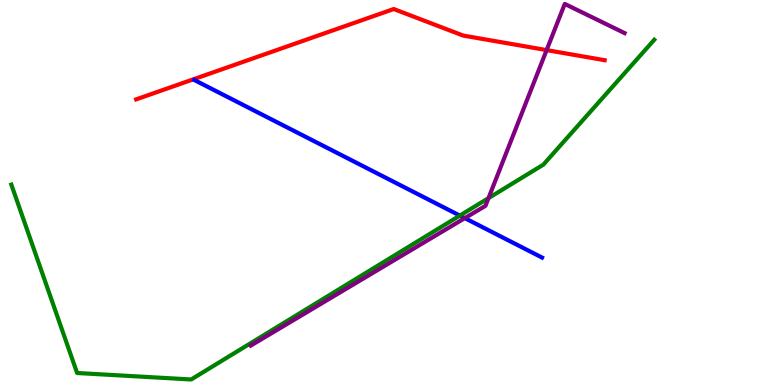[{'lines': ['blue', 'red'], 'intersections': []}, {'lines': ['green', 'red'], 'intersections': []}, {'lines': ['purple', 'red'], 'intersections': [{'x': 7.05, 'y': 8.7}]}, {'lines': ['blue', 'green'], 'intersections': [{'x': 5.93, 'y': 4.4}]}, {'lines': ['blue', 'purple'], 'intersections': [{'x': 6.0, 'y': 4.33}]}, {'lines': ['green', 'purple'], 'intersections': [{'x': 6.3, 'y': 4.85}]}]